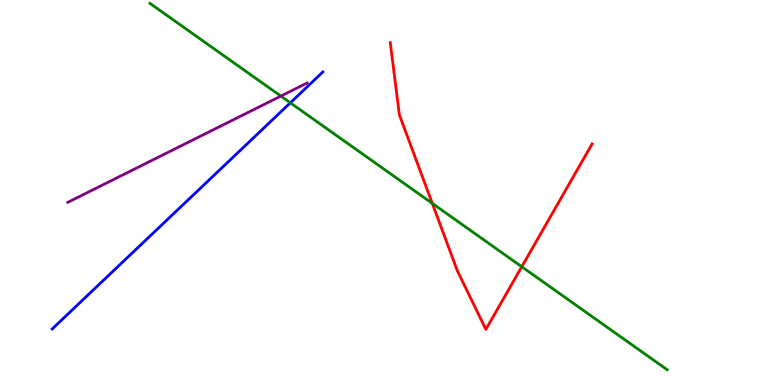[{'lines': ['blue', 'red'], 'intersections': []}, {'lines': ['green', 'red'], 'intersections': [{'x': 5.58, 'y': 4.72}, {'x': 6.73, 'y': 3.07}]}, {'lines': ['purple', 'red'], 'intersections': []}, {'lines': ['blue', 'green'], 'intersections': [{'x': 3.75, 'y': 7.33}]}, {'lines': ['blue', 'purple'], 'intersections': []}, {'lines': ['green', 'purple'], 'intersections': [{'x': 3.62, 'y': 7.5}]}]